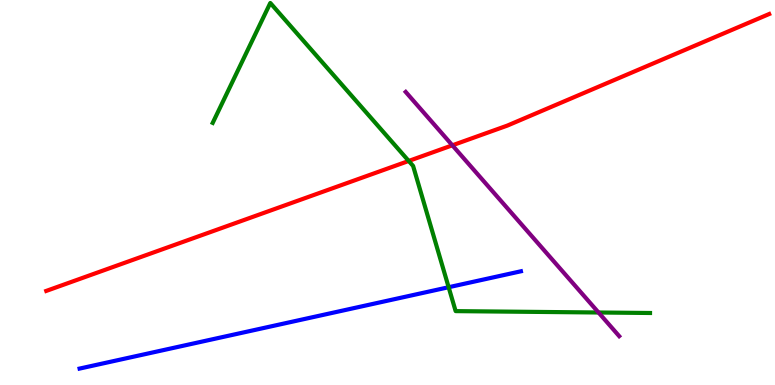[{'lines': ['blue', 'red'], 'intersections': []}, {'lines': ['green', 'red'], 'intersections': [{'x': 5.27, 'y': 5.82}]}, {'lines': ['purple', 'red'], 'intersections': [{'x': 5.84, 'y': 6.23}]}, {'lines': ['blue', 'green'], 'intersections': [{'x': 5.79, 'y': 2.54}]}, {'lines': ['blue', 'purple'], 'intersections': []}, {'lines': ['green', 'purple'], 'intersections': [{'x': 7.72, 'y': 1.88}]}]